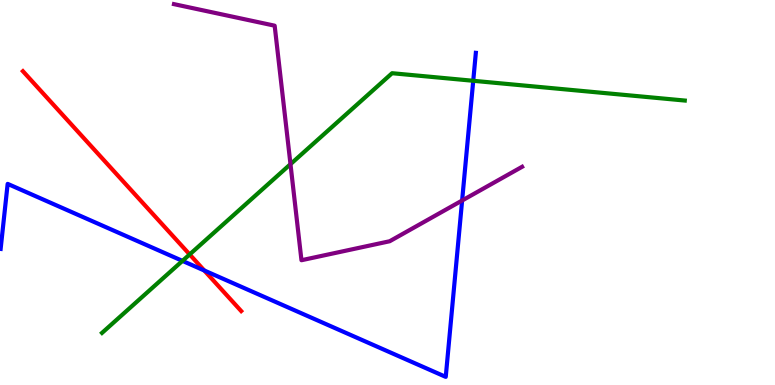[{'lines': ['blue', 'red'], 'intersections': [{'x': 2.64, 'y': 2.97}]}, {'lines': ['green', 'red'], 'intersections': [{'x': 2.45, 'y': 3.39}]}, {'lines': ['purple', 'red'], 'intersections': []}, {'lines': ['blue', 'green'], 'intersections': [{'x': 2.35, 'y': 3.22}, {'x': 6.11, 'y': 7.9}]}, {'lines': ['blue', 'purple'], 'intersections': [{'x': 5.96, 'y': 4.79}]}, {'lines': ['green', 'purple'], 'intersections': [{'x': 3.75, 'y': 5.74}]}]